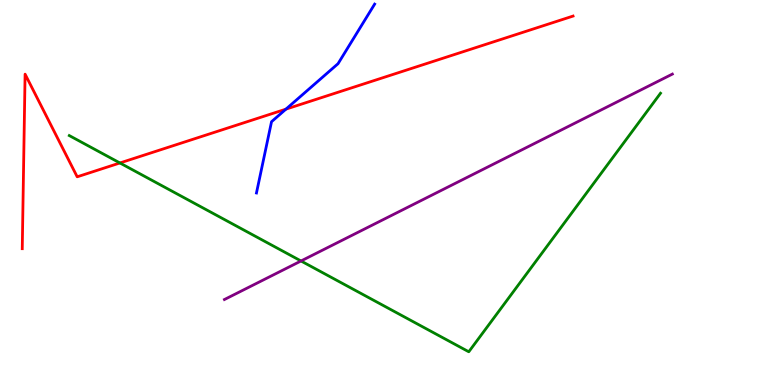[{'lines': ['blue', 'red'], 'intersections': [{'x': 3.69, 'y': 7.17}]}, {'lines': ['green', 'red'], 'intersections': [{'x': 1.55, 'y': 5.77}]}, {'lines': ['purple', 'red'], 'intersections': []}, {'lines': ['blue', 'green'], 'intersections': []}, {'lines': ['blue', 'purple'], 'intersections': []}, {'lines': ['green', 'purple'], 'intersections': [{'x': 3.88, 'y': 3.22}]}]